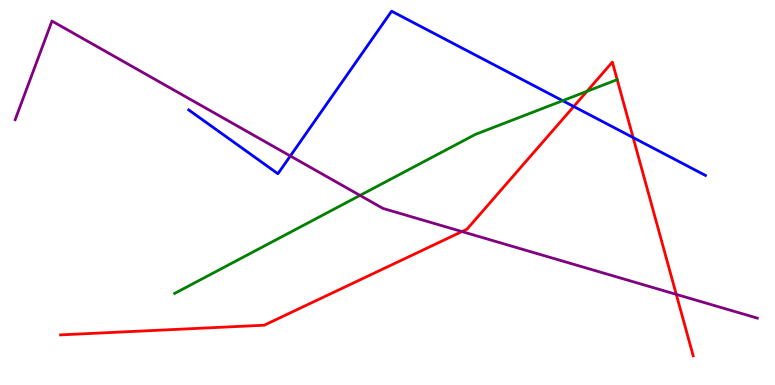[{'lines': ['blue', 'red'], 'intersections': [{'x': 7.4, 'y': 7.23}, {'x': 8.17, 'y': 6.43}]}, {'lines': ['green', 'red'], 'intersections': [{'x': 7.57, 'y': 7.63}]}, {'lines': ['purple', 'red'], 'intersections': [{'x': 5.96, 'y': 3.99}, {'x': 8.73, 'y': 2.35}]}, {'lines': ['blue', 'green'], 'intersections': [{'x': 7.26, 'y': 7.38}]}, {'lines': ['blue', 'purple'], 'intersections': [{'x': 3.75, 'y': 5.95}]}, {'lines': ['green', 'purple'], 'intersections': [{'x': 4.65, 'y': 4.92}]}]